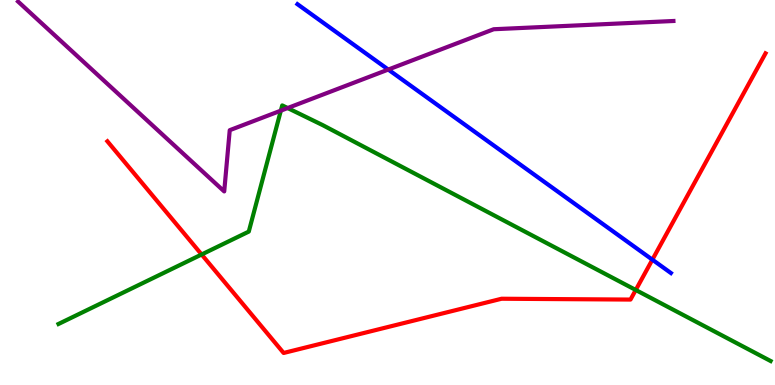[{'lines': ['blue', 'red'], 'intersections': [{'x': 8.42, 'y': 3.26}]}, {'lines': ['green', 'red'], 'intersections': [{'x': 2.6, 'y': 3.39}, {'x': 8.2, 'y': 2.47}]}, {'lines': ['purple', 'red'], 'intersections': []}, {'lines': ['blue', 'green'], 'intersections': []}, {'lines': ['blue', 'purple'], 'intersections': [{'x': 5.01, 'y': 8.19}]}, {'lines': ['green', 'purple'], 'intersections': [{'x': 3.62, 'y': 7.13}, {'x': 3.71, 'y': 7.19}]}]